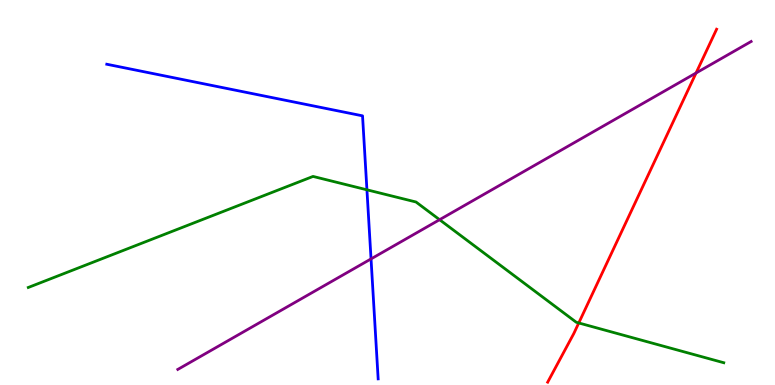[{'lines': ['blue', 'red'], 'intersections': []}, {'lines': ['green', 'red'], 'intersections': [{'x': 7.47, 'y': 1.61}]}, {'lines': ['purple', 'red'], 'intersections': [{'x': 8.98, 'y': 8.1}]}, {'lines': ['blue', 'green'], 'intersections': [{'x': 4.73, 'y': 5.07}]}, {'lines': ['blue', 'purple'], 'intersections': [{'x': 4.79, 'y': 3.28}]}, {'lines': ['green', 'purple'], 'intersections': [{'x': 5.67, 'y': 4.29}]}]